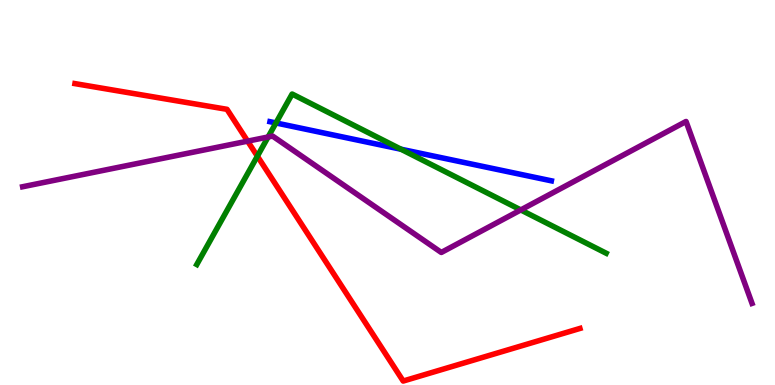[{'lines': ['blue', 'red'], 'intersections': []}, {'lines': ['green', 'red'], 'intersections': [{'x': 3.32, 'y': 5.94}]}, {'lines': ['purple', 'red'], 'intersections': [{'x': 3.2, 'y': 6.33}]}, {'lines': ['blue', 'green'], 'intersections': [{'x': 3.56, 'y': 6.81}, {'x': 5.17, 'y': 6.12}]}, {'lines': ['blue', 'purple'], 'intersections': []}, {'lines': ['green', 'purple'], 'intersections': [{'x': 3.46, 'y': 6.44}, {'x': 6.72, 'y': 4.55}]}]